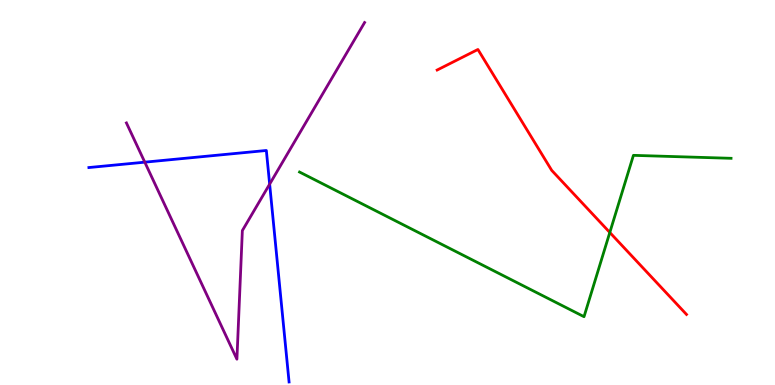[{'lines': ['blue', 'red'], 'intersections': []}, {'lines': ['green', 'red'], 'intersections': [{'x': 7.87, 'y': 3.96}]}, {'lines': ['purple', 'red'], 'intersections': []}, {'lines': ['blue', 'green'], 'intersections': []}, {'lines': ['blue', 'purple'], 'intersections': [{'x': 1.87, 'y': 5.79}, {'x': 3.48, 'y': 5.22}]}, {'lines': ['green', 'purple'], 'intersections': []}]